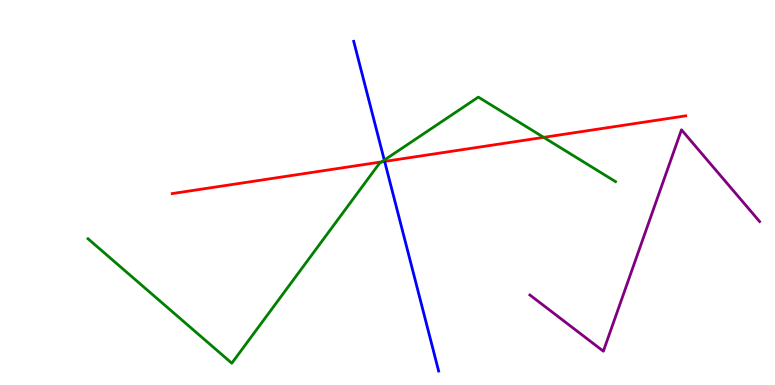[{'lines': ['blue', 'red'], 'intersections': [{'x': 4.96, 'y': 5.81}]}, {'lines': ['green', 'red'], 'intersections': [{'x': 4.92, 'y': 5.8}, {'x': 7.02, 'y': 6.43}]}, {'lines': ['purple', 'red'], 'intersections': []}, {'lines': ['blue', 'green'], 'intersections': [{'x': 4.96, 'y': 5.84}]}, {'lines': ['blue', 'purple'], 'intersections': []}, {'lines': ['green', 'purple'], 'intersections': []}]